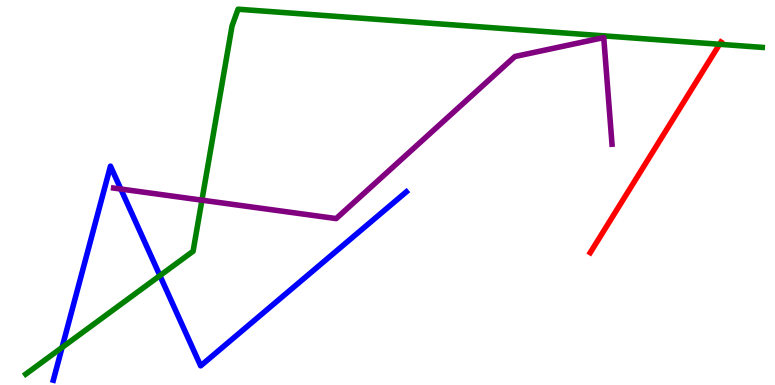[{'lines': ['blue', 'red'], 'intersections': []}, {'lines': ['green', 'red'], 'intersections': [{'x': 9.28, 'y': 8.85}]}, {'lines': ['purple', 'red'], 'intersections': []}, {'lines': ['blue', 'green'], 'intersections': [{'x': 0.801, 'y': 0.975}, {'x': 2.06, 'y': 2.84}]}, {'lines': ['blue', 'purple'], 'intersections': [{'x': 1.56, 'y': 5.09}]}, {'lines': ['green', 'purple'], 'intersections': [{'x': 2.61, 'y': 4.8}]}]